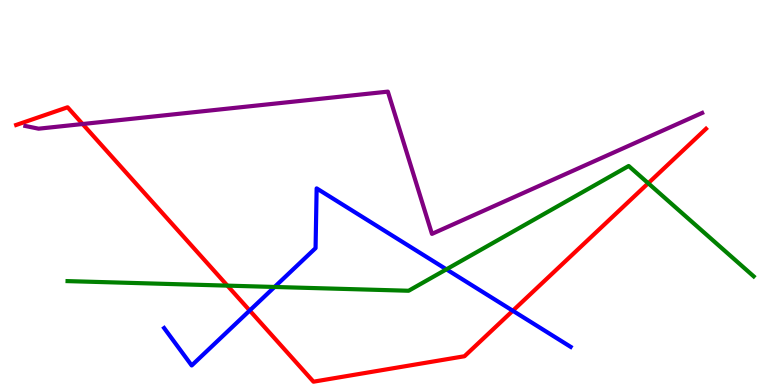[{'lines': ['blue', 'red'], 'intersections': [{'x': 3.22, 'y': 1.93}, {'x': 6.62, 'y': 1.93}]}, {'lines': ['green', 'red'], 'intersections': [{'x': 2.93, 'y': 2.58}, {'x': 8.36, 'y': 5.24}]}, {'lines': ['purple', 'red'], 'intersections': [{'x': 1.07, 'y': 6.78}]}, {'lines': ['blue', 'green'], 'intersections': [{'x': 3.54, 'y': 2.55}, {'x': 5.76, 'y': 3.0}]}, {'lines': ['blue', 'purple'], 'intersections': []}, {'lines': ['green', 'purple'], 'intersections': []}]